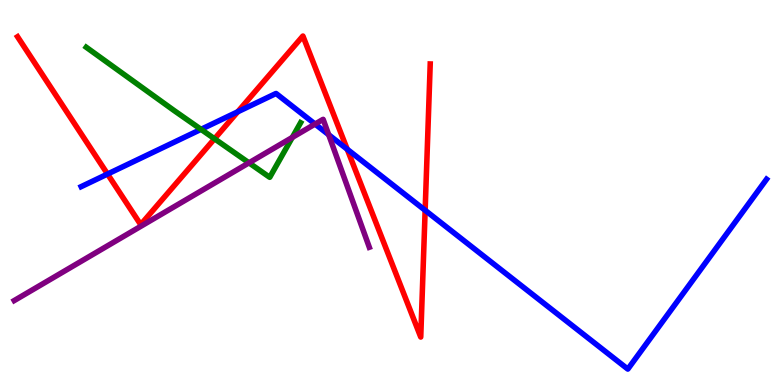[{'lines': ['blue', 'red'], 'intersections': [{'x': 1.39, 'y': 5.48}, {'x': 3.07, 'y': 7.1}, {'x': 4.48, 'y': 6.12}, {'x': 5.49, 'y': 4.54}]}, {'lines': ['green', 'red'], 'intersections': [{'x': 2.77, 'y': 6.4}]}, {'lines': ['purple', 'red'], 'intersections': []}, {'lines': ['blue', 'green'], 'intersections': [{'x': 2.59, 'y': 6.64}]}, {'lines': ['blue', 'purple'], 'intersections': [{'x': 4.07, 'y': 6.78}, {'x': 4.24, 'y': 6.5}]}, {'lines': ['green', 'purple'], 'intersections': [{'x': 3.21, 'y': 5.77}, {'x': 3.77, 'y': 6.43}]}]